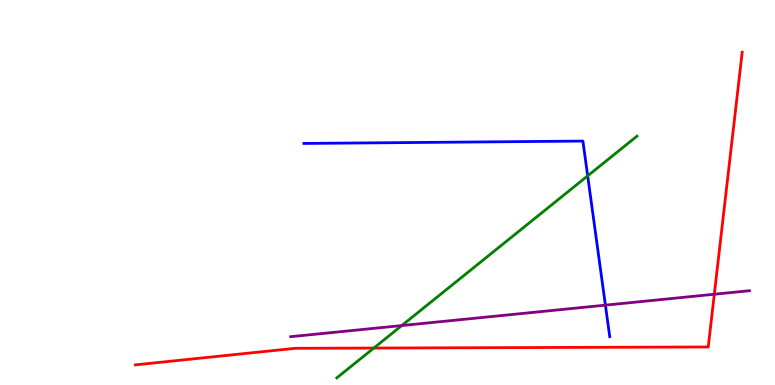[{'lines': ['blue', 'red'], 'intersections': []}, {'lines': ['green', 'red'], 'intersections': [{'x': 4.82, 'y': 0.96}]}, {'lines': ['purple', 'red'], 'intersections': [{'x': 9.22, 'y': 2.36}]}, {'lines': ['blue', 'green'], 'intersections': [{'x': 7.58, 'y': 5.43}]}, {'lines': ['blue', 'purple'], 'intersections': [{'x': 7.81, 'y': 2.07}]}, {'lines': ['green', 'purple'], 'intersections': [{'x': 5.18, 'y': 1.54}]}]